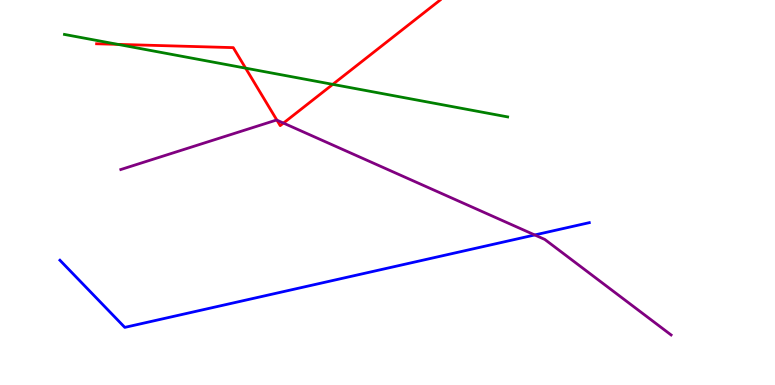[{'lines': ['blue', 'red'], 'intersections': []}, {'lines': ['green', 'red'], 'intersections': [{'x': 1.52, 'y': 8.85}, {'x': 3.17, 'y': 8.23}, {'x': 4.29, 'y': 7.81}]}, {'lines': ['purple', 'red'], 'intersections': [{'x': 3.57, 'y': 6.88}, {'x': 3.66, 'y': 6.8}]}, {'lines': ['blue', 'green'], 'intersections': []}, {'lines': ['blue', 'purple'], 'intersections': [{'x': 6.9, 'y': 3.9}]}, {'lines': ['green', 'purple'], 'intersections': []}]